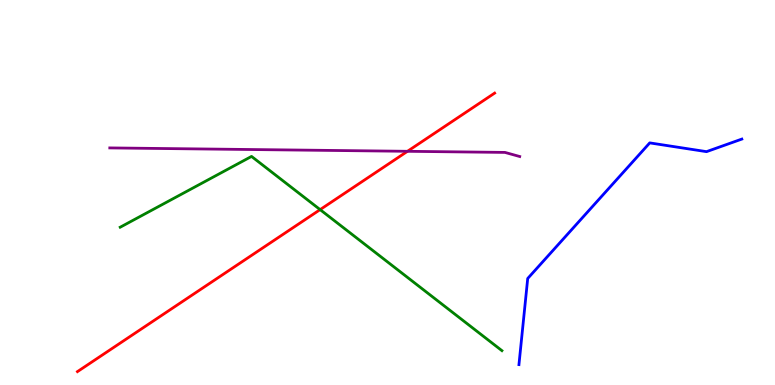[{'lines': ['blue', 'red'], 'intersections': []}, {'lines': ['green', 'red'], 'intersections': [{'x': 4.13, 'y': 4.56}]}, {'lines': ['purple', 'red'], 'intersections': [{'x': 5.26, 'y': 6.07}]}, {'lines': ['blue', 'green'], 'intersections': []}, {'lines': ['blue', 'purple'], 'intersections': []}, {'lines': ['green', 'purple'], 'intersections': []}]